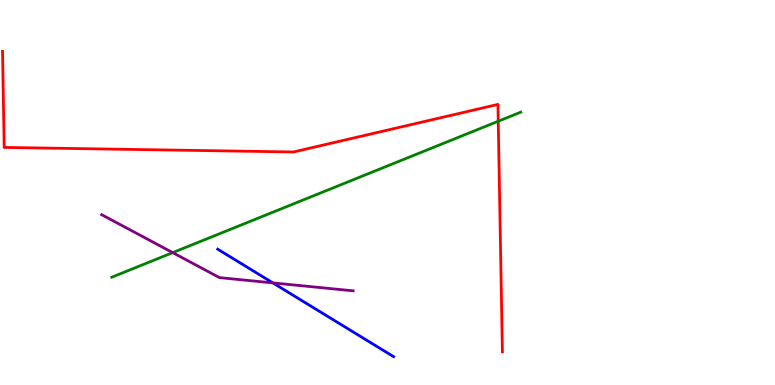[{'lines': ['blue', 'red'], 'intersections': []}, {'lines': ['green', 'red'], 'intersections': [{'x': 6.43, 'y': 6.85}]}, {'lines': ['purple', 'red'], 'intersections': []}, {'lines': ['blue', 'green'], 'intersections': []}, {'lines': ['blue', 'purple'], 'intersections': [{'x': 3.52, 'y': 2.65}]}, {'lines': ['green', 'purple'], 'intersections': [{'x': 2.23, 'y': 3.44}]}]